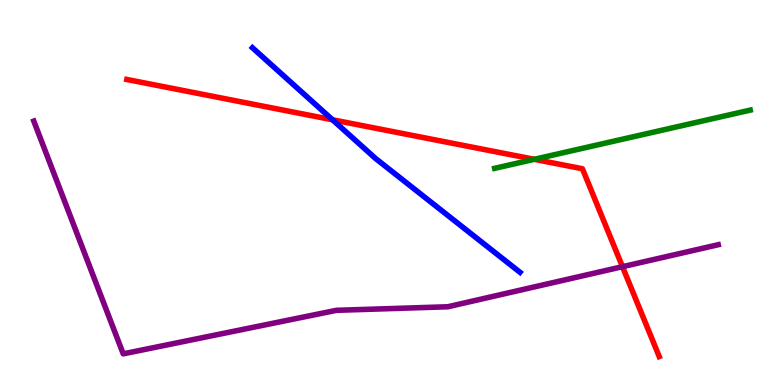[{'lines': ['blue', 'red'], 'intersections': [{'x': 4.29, 'y': 6.89}]}, {'lines': ['green', 'red'], 'intersections': [{'x': 6.89, 'y': 5.86}]}, {'lines': ['purple', 'red'], 'intersections': [{'x': 8.03, 'y': 3.07}]}, {'lines': ['blue', 'green'], 'intersections': []}, {'lines': ['blue', 'purple'], 'intersections': []}, {'lines': ['green', 'purple'], 'intersections': []}]